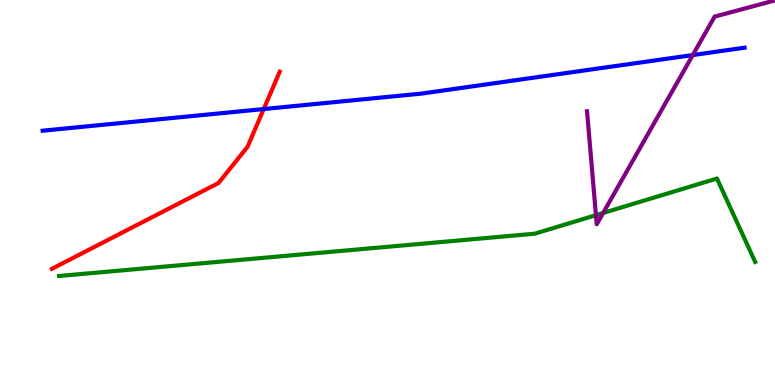[{'lines': ['blue', 'red'], 'intersections': [{'x': 3.4, 'y': 7.17}]}, {'lines': ['green', 'red'], 'intersections': []}, {'lines': ['purple', 'red'], 'intersections': []}, {'lines': ['blue', 'green'], 'intersections': []}, {'lines': ['blue', 'purple'], 'intersections': [{'x': 8.94, 'y': 8.57}]}, {'lines': ['green', 'purple'], 'intersections': [{'x': 7.69, 'y': 4.41}, {'x': 7.78, 'y': 4.47}]}]